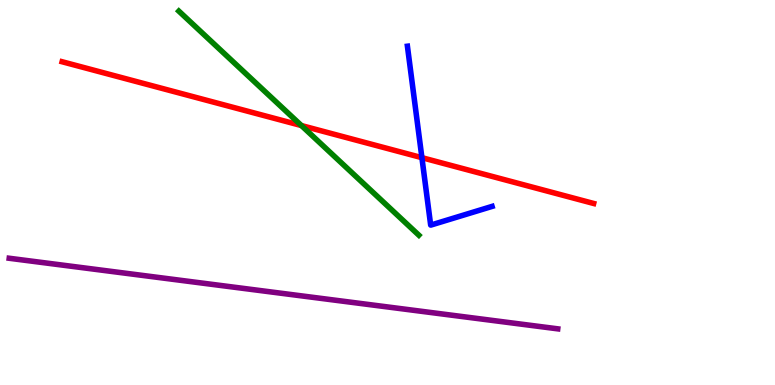[{'lines': ['blue', 'red'], 'intersections': [{'x': 5.44, 'y': 5.9}]}, {'lines': ['green', 'red'], 'intersections': [{'x': 3.89, 'y': 6.74}]}, {'lines': ['purple', 'red'], 'intersections': []}, {'lines': ['blue', 'green'], 'intersections': []}, {'lines': ['blue', 'purple'], 'intersections': []}, {'lines': ['green', 'purple'], 'intersections': []}]